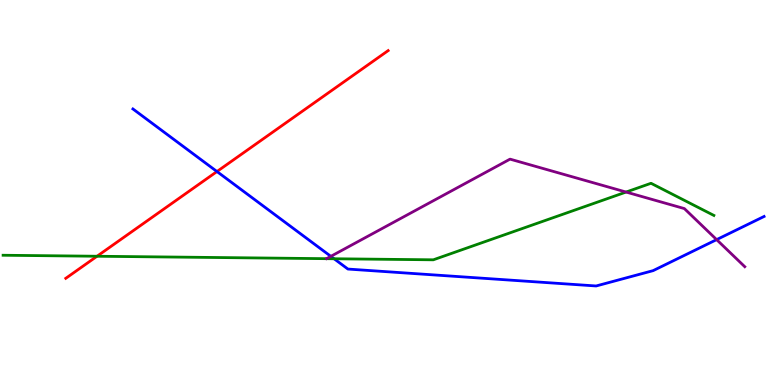[{'lines': ['blue', 'red'], 'intersections': [{'x': 2.8, 'y': 5.54}]}, {'lines': ['green', 'red'], 'intersections': [{'x': 1.25, 'y': 3.34}]}, {'lines': ['purple', 'red'], 'intersections': []}, {'lines': ['blue', 'green'], 'intersections': [{'x': 4.31, 'y': 3.28}]}, {'lines': ['blue', 'purple'], 'intersections': [{'x': 4.27, 'y': 3.34}, {'x': 9.25, 'y': 3.78}]}, {'lines': ['green', 'purple'], 'intersections': [{'x': 8.08, 'y': 5.01}]}]